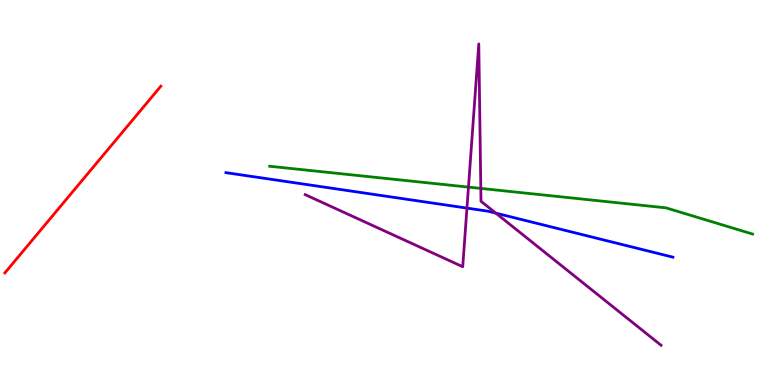[{'lines': ['blue', 'red'], 'intersections': []}, {'lines': ['green', 'red'], 'intersections': []}, {'lines': ['purple', 'red'], 'intersections': []}, {'lines': ['blue', 'green'], 'intersections': []}, {'lines': ['blue', 'purple'], 'intersections': [{'x': 6.03, 'y': 4.59}, {'x': 6.4, 'y': 4.46}]}, {'lines': ['green', 'purple'], 'intersections': [{'x': 6.04, 'y': 5.14}, {'x': 6.2, 'y': 5.11}]}]